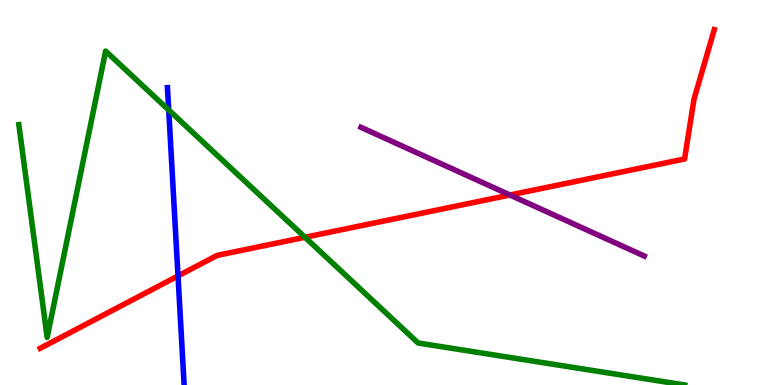[{'lines': ['blue', 'red'], 'intersections': [{'x': 2.3, 'y': 2.83}]}, {'lines': ['green', 'red'], 'intersections': [{'x': 3.94, 'y': 3.84}]}, {'lines': ['purple', 'red'], 'intersections': [{'x': 6.58, 'y': 4.93}]}, {'lines': ['blue', 'green'], 'intersections': [{'x': 2.18, 'y': 7.14}]}, {'lines': ['blue', 'purple'], 'intersections': []}, {'lines': ['green', 'purple'], 'intersections': []}]